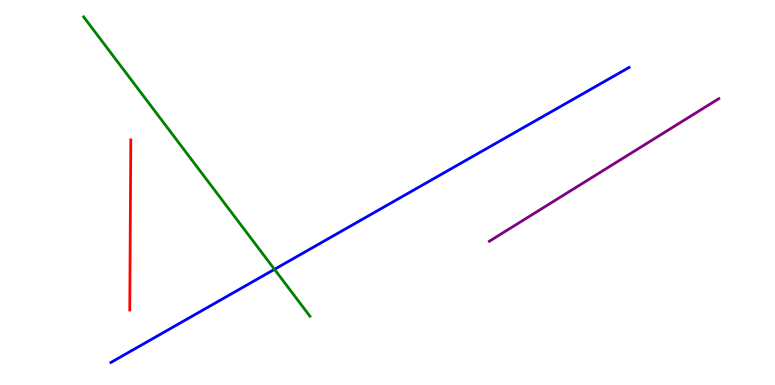[{'lines': ['blue', 'red'], 'intersections': []}, {'lines': ['green', 'red'], 'intersections': []}, {'lines': ['purple', 'red'], 'intersections': []}, {'lines': ['blue', 'green'], 'intersections': [{'x': 3.54, 'y': 3.0}]}, {'lines': ['blue', 'purple'], 'intersections': []}, {'lines': ['green', 'purple'], 'intersections': []}]